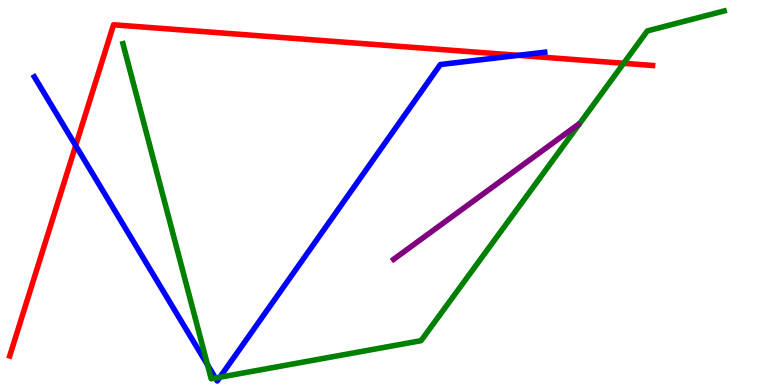[{'lines': ['blue', 'red'], 'intersections': [{'x': 0.976, 'y': 6.22}, {'x': 6.69, 'y': 8.56}]}, {'lines': ['green', 'red'], 'intersections': [{'x': 8.05, 'y': 8.36}]}, {'lines': ['purple', 'red'], 'intersections': []}, {'lines': ['blue', 'green'], 'intersections': [{'x': 2.68, 'y': 0.523}, {'x': 2.78, 'y': 0.181}, {'x': 2.84, 'y': 0.202}]}, {'lines': ['blue', 'purple'], 'intersections': []}, {'lines': ['green', 'purple'], 'intersections': []}]